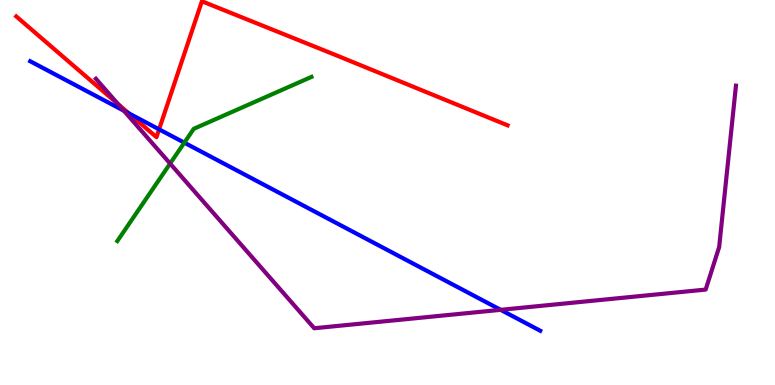[{'lines': ['blue', 'red'], 'intersections': [{'x': 1.66, 'y': 7.06}, {'x': 2.05, 'y': 6.64}]}, {'lines': ['green', 'red'], 'intersections': []}, {'lines': ['purple', 'red'], 'intersections': [{'x': 1.52, 'y': 7.3}]}, {'lines': ['blue', 'green'], 'intersections': [{'x': 2.38, 'y': 6.29}]}, {'lines': ['blue', 'purple'], 'intersections': [{'x': 1.6, 'y': 7.12}, {'x': 6.46, 'y': 1.95}]}, {'lines': ['green', 'purple'], 'intersections': [{'x': 2.19, 'y': 5.75}]}]